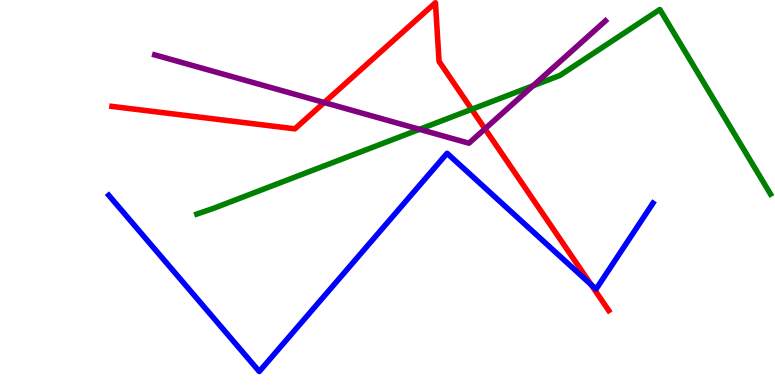[{'lines': ['blue', 'red'], 'intersections': [{'x': 7.63, 'y': 2.61}]}, {'lines': ['green', 'red'], 'intersections': [{'x': 6.09, 'y': 7.16}]}, {'lines': ['purple', 'red'], 'intersections': [{'x': 4.18, 'y': 7.34}, {'x': 6.26, 'y': 6.65}]}, {'lines': ['blue', 'green'], 'intersections': []}, {'lines': ['blue', 'purple'], 'intersections': []}, {'lines': ['green', 'purple'], 'intersections': [{'x': 5.41, 'y': 6.64}, {'x': 6.88, 'y': 7.77}]}]